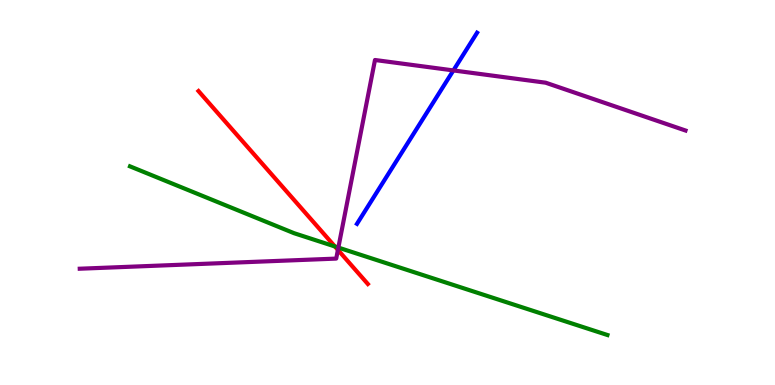[{'lines': ['blue', 'red'], 'intersections': []}, {'lines': ['green', 'red'], 'intersections': [{'x': 4.32, 'y': 3.6}]}, {'lines': ['purple', 'red'], 'intersections': [{'x': 4.36, 'y': 3.51}]}, {'lines': ['blue', 'green'], 'intersections': []}, {'lines': ['blue', 'purple'], 'intersections': [{'x': 5.85, 'y': 8.17}]}, {'lines': ['green', 'purple'], 'intersections': [{'x': 4.37, 'y': 3.57}]}]